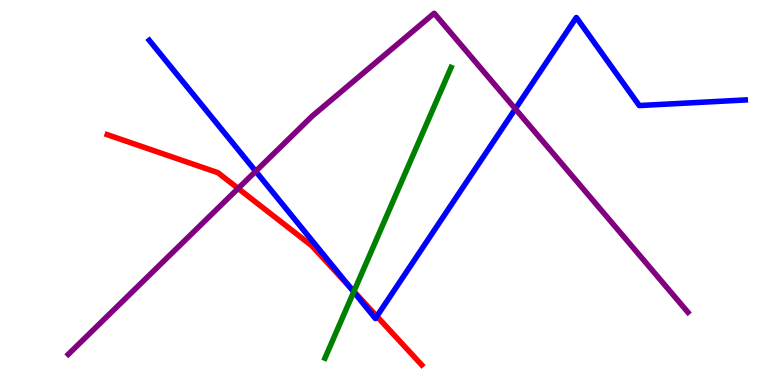[{'lines': ['blue', 'red'], 'intersections': [{'x': 4.51, 'y': 2.55}, {'x': 4.86, 'y': 1.78}]}, {'lines': ['green', 'red'], 'intersections': [{'x': 4.57, 'y': 2.43}]}, {'lines': ['purple', 'red'], 'intersections': [{'x': 3.07, 'y': 5.11}]}, {'lines': ['blue', 'green'], 'intersections': [{'x': 4.56, 'y': 2.42}]}, {'lines': ['blue', 'purple'], 'intersections': [{'x': 3.3, 'y': 5.55}, {'x': 6.65, 'y': 7.17}]}, {'lines': ['green', 'purple'], 'intersections': []}]